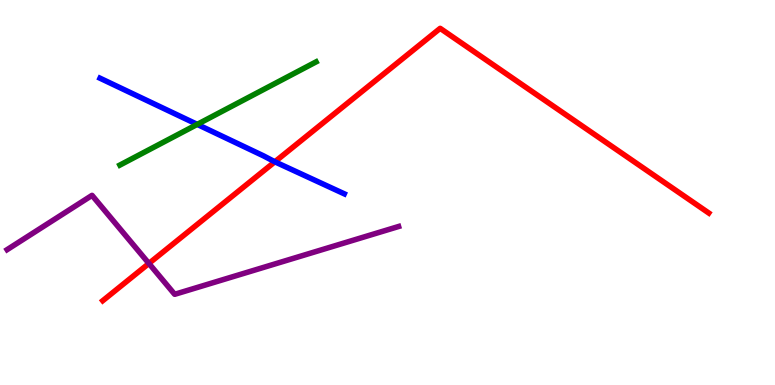[{'lines': ['blue', 'red'], 'intersections': [{'x': 3.55, 'y': 5.8}]}, {'lines': ['green', 'red'], 'intersections': []}, {'lines': ['purple', 'red'], 'intersections': [{'x': 1.92, 'y': 3.16}]}, {'lines': ['blue', 'green'], 'intersections': [{'x': 2.55, 'y': 6.77}]}, {'lines': ['blue', 'purple'], 'intersections': []}, {'lines': ['green', 'purple'], 'intersections': []}]